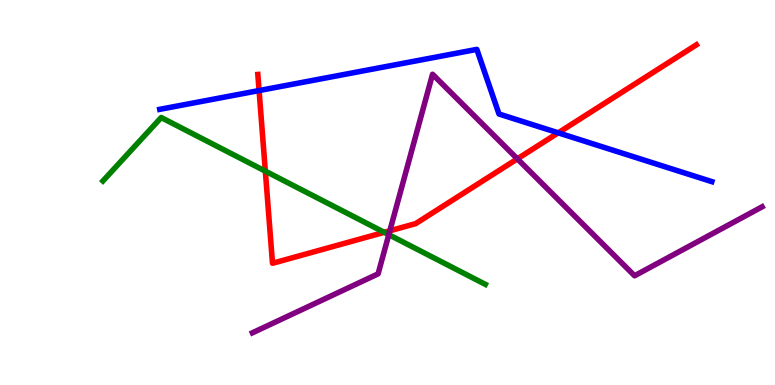[{'lines': ['blue', 'red'], 'intersections': [{'x': 3.34, 'y': 7.65}, {'x': 7.2, 'y': 6.55}]}, {'lines': ['green', 'red'], 'intersections': [{'x': 3.42, 'y': 5.55}, {'x': 4.96, 'y': 3.97}]}, {'lines': ['purple', 'red'], 'intersections': [{'x': 5.03, 'y': 4.01}, {'x': 6.68, 'y': 5.87}]}, {'lines': ['blue', 'green'], 'intersections': []}, {'lines': ['blue', 'purple'], 'intersections': []}, {'lines': ['green', 'purple'], 'intersections': [{'x': 5.02, 'y': 3.9}]}]